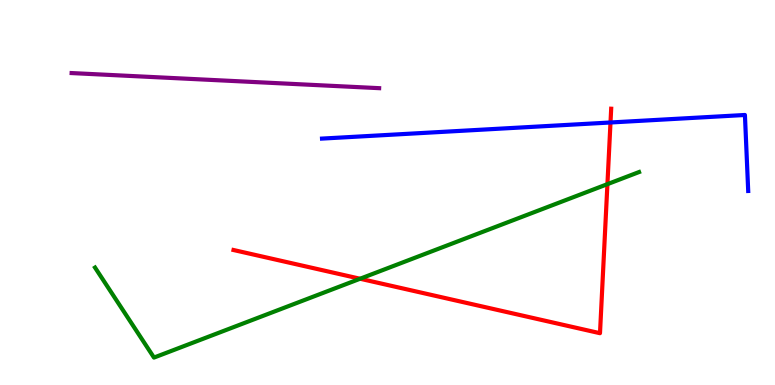[{'lines': ['blue', 'red'], 'intersections': [{'x': 7.88, 'y': 6.82}]}, {'lines': ['green', 'red'], 'intersections': [{'x': 4.65, 'y': 2.76}, {'x': 7.84, 'y': 5.22}]}, {'lines': ['purple', 'red'], 'intersections': []}, {'lines': ['blue', 'green'], 'intersections': []}, {'lines': ['blue', 'purple'], 'intersections': []}, {'lines': ['green', 'purple'], 'intersections': []}]